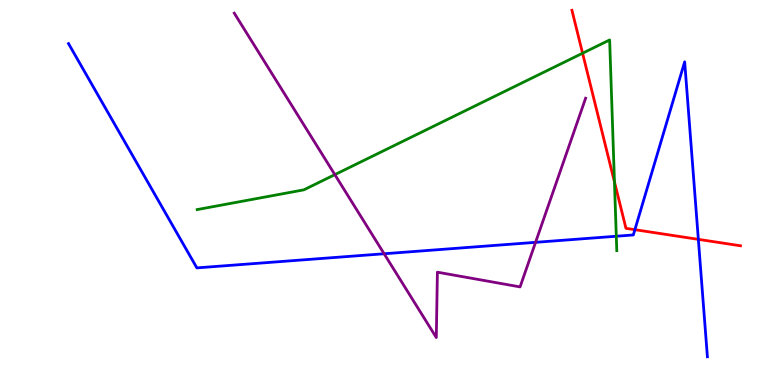[{'lines': ['blue', 'red'], 'intersections': [{'x': 8.19, 'y': 4.03}, {'x': 9.01, 'y': 3.78}]}, {'lines': ['green', 'red'], 'intersections': [{'x': 7.52, 'y': 8.62}, {'x': 7.93, 'y': 5.28}]}, {'lines': ['purple', 'red'], 'intersections': []}, {'lines': ['blue', 'green'], 'intersections': [{'x': 7.95, 'y': 3.86}]}, {'lines': ['blue', 'purple'], 'intersections': [{'x': 4.96, 'y': 3.41}, {'x': 6.91, 'y': 3.71}]}, {'lines': ['green', 'purple'], 'intersections': [{'x': 4.32, 'y': 5.46}]}]